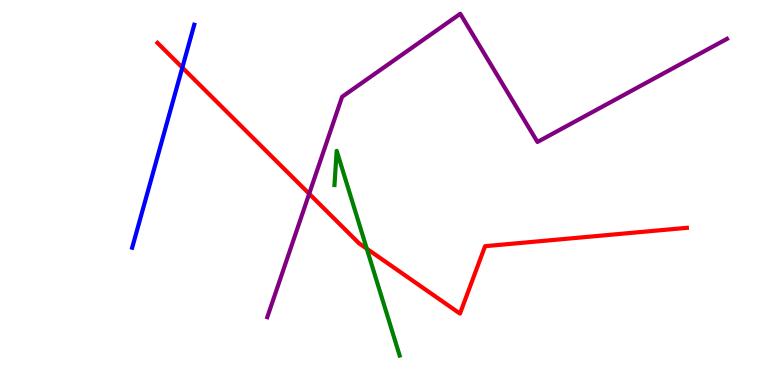[{'lines': ['blue', 'red'], 'intersections': [{'x': 2.35, 'y': 8.24}]}, {'lines': ['green', 'red'], 'intersections': [{'x': 4.73, 'y': 3.54}]}, {'lines': ['purple', 'red'], 'intersections': [{'x': 3.99, 'y': 4.97}]}, {'lines': ['blue', 'green'], 'intersections': []}, {'lines': ['blue', 'purple'], 'intersections': []}, {'lines': ['green', 'purple'], 'intersections': []}]